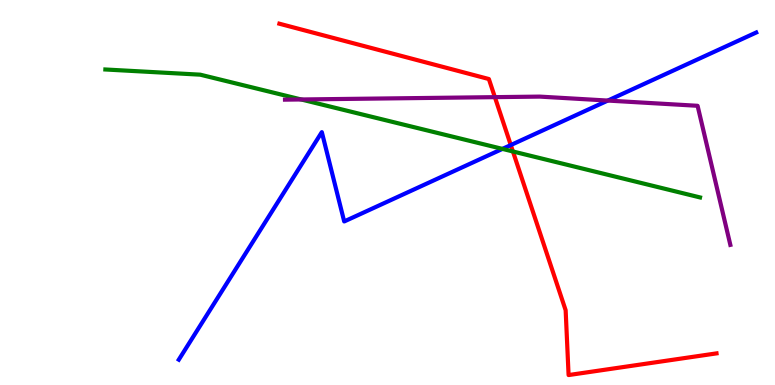[{'lines': ['blue', 'red'], 'intersections': [{'x': 6.59, 'y': 6.23}]}, {'lines': ['green', 'red'], 'intersections': [{'x': 6.62, 'y': 6.07}]}, {'lines': ['purple', 'red'], 'intersections': [{'x': 6.39, 'y': 7.48}]}, {'lines': ['blue', 'green'], 'intersections': [{'x': 6.48, 'y': 6.13}]}, {'lines': ['blue', 'purple'], 'intersections': [{'x': 7.84, 'y': 7.39}]}, {'lines': ['green', 'purple'], 'intersections': [{'x': 3.89, 'y': 7.42}]}]